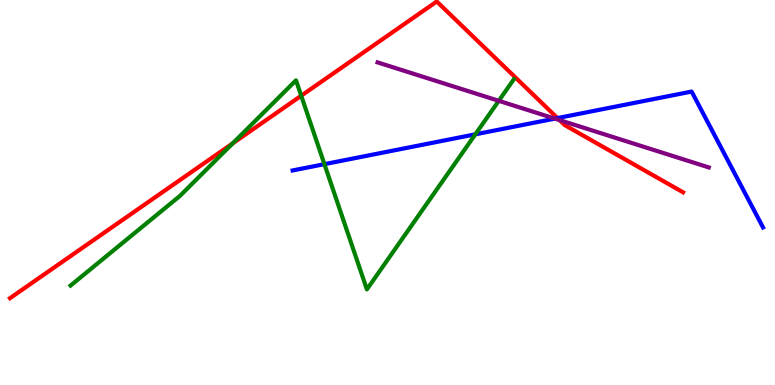[{'lines': ['blue', 'red'], 'intersections': [{'x': 7.19, 'y': 6.93}]}, {'lines': ['green', 'red'], 'intersections': [{'x': 3.0, 'y': 6.28}, {'x': 3.89, 'y': 7.51}]}, {'lines': ['purple', 'red'], 'intersections': [{'x': 7.22, 'y': 6.88}]}, {'lines': ['blue', 'green'], 'intersections': [{'x': 4.19, 'y': 5.74}, {'x': 6.13, 'y': 6.51}]}, {'lines': ['blue', 'purple'], 'intersections': [{'x': 7.16, 'y': 6.92}]}, {'lines': ['green', 'purple'], 'intersections': [{'x': 6.44, 'y': 7.38}]}]